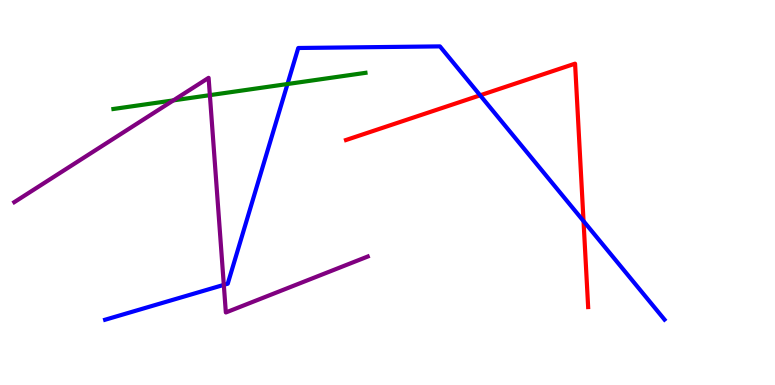[{'lines': ['blue', 'red'], 'intersections': [{'x': 6.2, 'y': 7.52}, {'x': 7.53, 'y': 4.26}]}, {'lines': ['green', 'red'], 'intersections': []}, {'lines': ['purple', 'red'], 'intersections': []}, {'lines': ['blue', 'green'], 'intersections': [{'x': 3.71, 'y': 7.82}]}, {'lines': ['blue', 'purple'], 'intersections': [{'x': 2.89, 'y': 2.6}]}, {'lines': ['green', 'purple'], 'intersections': [{'x': 2.24, 'y': 7.39}, {'x': 2.71, 'y': 7.53}]}]